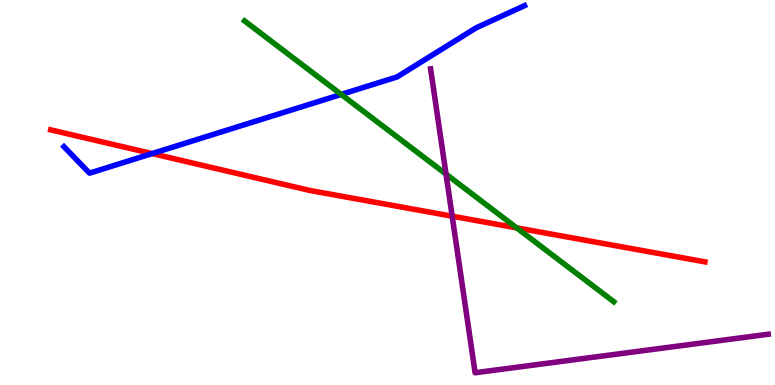[{'lines': ['blue', 'red'], 'intersections': [{'x': 1.96, 'y': 6.01}]}, {'lines': ['green', 'red'], 'intersections': [{'x': 6.67, 'y': 4.08}]}, {'lines': ['purple', 'red'], 'intersections': [{'x': 5.83, 'y': 4.38}]}, {'lines': ['blue', 'green'], 'intersections': [{'x': 4.4, 'y': 7.55}]}, {'lines': ['blue', 'purple'], 'intersections': []}, {'lines': ['green', 'purple'], 'intersections': [{'x': 5.76, 'y': 5.48}]}]